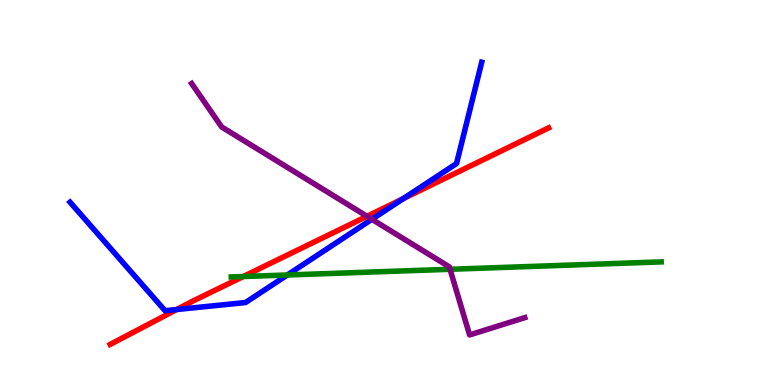[{'lines': ['blue', 'red'], 'intersections': [{'x': 2.28, 'y': 1.96}, {'x': 5.2, 'y': 4.84}]}, {'lines': ['green', 'red'], 'intersections': [{'x': 3.14, 'y': 2.82}]}, {'lines': ['purple', 'red'], 'intersections': [{'x': 4.74, 'y': 4.38}]}, {'lines': ['blue', 'green'], 'intersections': [{'x': 3.71, 'y': 2.86}]}, {'lines': ['blue', 'purple'], 'intersections': [{'x': 4.8, 'y': 4.3}]}, {'lines': ['green', 'purple'], 'intersections': [{'x': 5.81, 'y': 3.01}]}]